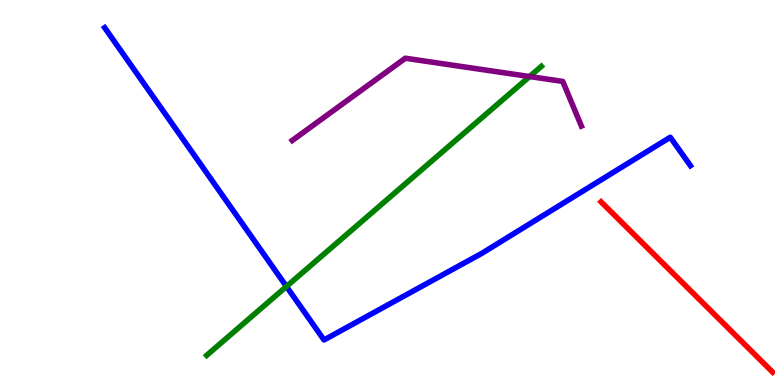[{'lines': ['blue', 'red'], 'intersections': []}, {'lines': ['green', 'red'], 'intersections': []}, {'lines': ['purple', 'red'], 'intersections': []}, {'lines': ['blue', 'green'], 'intersections': [{'x': 3.7, 'y': 2.56}]}, {'lines': ['blue', 'purple'], 'intersections': []}, {'lines': ['green', 'purple'], 'intersections': [{'x': 6.83, 'y': 8.01}]}]